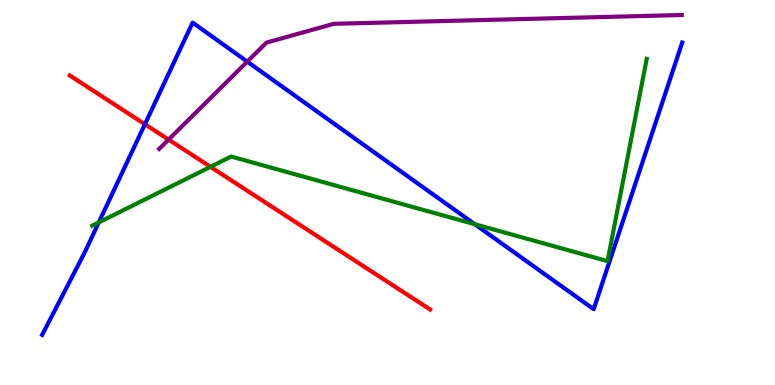[{'lines': ['blue', 'red'], 'intersections': [{'x': 1.87, 'y': 6.77}]}, {'lines': ['green', 'red'], 'intersections': [{'x': 2.72, 'y': 5.67}]}, {'lines': ['purple', 'red'], 'intersections': [{'x': 2.17, 'y': 6.37}]}, {'lines': ['blue', 'green'], 'intersections': [{'x': 1.27, 'y': 4.22}, {'x': 6.13, 'y': 4.18}]}, {'lines': ['blue', 'purple'], 'intersections': [{'x': 3.19, 'y': 8.4}]}, {'lines': ['green', 'purple'], 'intersections': []}]